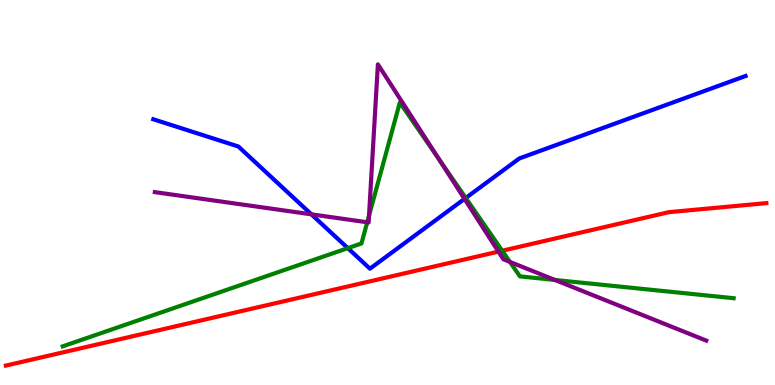[{'lines': ['blue', 'red'], 'intersections': []}, {'lines': ['green', 'red'], 'intersections': [{'x': 6.48, 'y': 3.49}]}, {'lines': ['purple', 'red'], 'intersections': [{'x': 6.43, 'y': 3.46}]}, {'lines': ['blue', 'green'], 'intersections': [{'x': 4.49, 'y': 3.55}, {'x': 6.01, 'y': 4.86}]}, {'lines': ['blue', 'purple'], 'intersections': [{'x': 4.02, 'y': 4.43}, {'x': 5.99, 'y': 4.83}]}, {'lines': ['green', 'purple'], 'intersections': [{'x': 4.74, 'y': 4.23}, {'x': 4.76, 'y': 4.4}, {'x': 5.66, 'y': 5.88}, {'x': 6.58, 'y': 3.2}, {'x': 7.16, 'y': 2.73}]}]